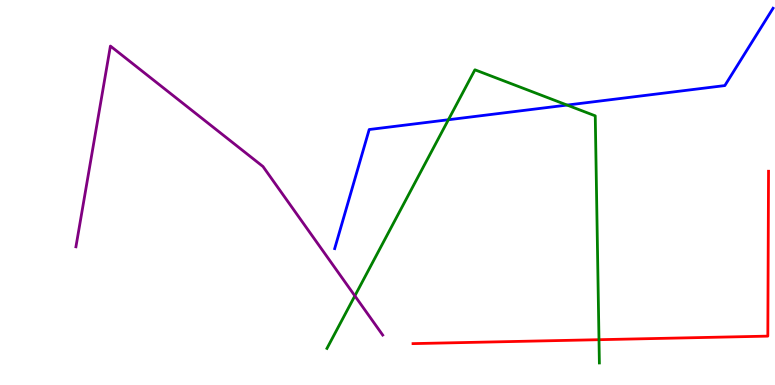[{'lines': ['blue', 'red'], 'intersections': []}, {'lines': ['green', 'red'], 'intersections': [{'x': 7.73, 'y': 1.18}]}, {'lines': ['purple', 'red'], 'intersections': []}, {'lines': ['blue', 'green'], 'intersections': [{'x': 5.79, 'y': 6.89}, {'x': 7.32, 'y': 7.27}]}, {'lines': ['blue', 'purple'], 'intersections': []}, {'lines': ['green', 'purple'], 'intersections': [{'x': 4.58, 'y': 2.32}]}]